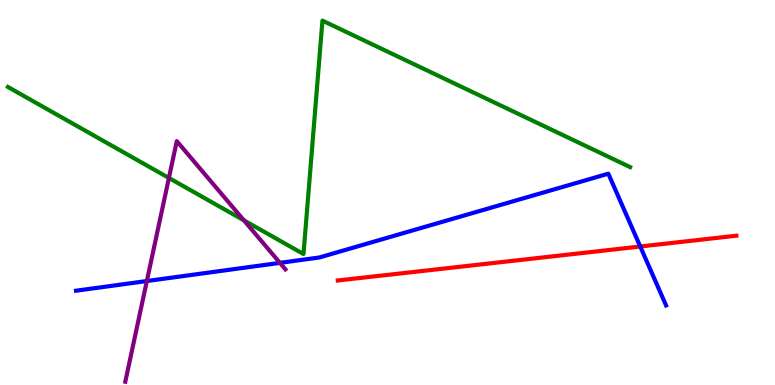[{'lines': ['blue', 'red'], 'intersections': [{'x': 8.26, 'y': 3.6}]}, {'lines': ['green', 'red'], 'intersections': []}, {'lines': ['purple', 'red'], 'intersections': []}, {'lines': ['blue', 'green'], 'intersections': []}, {'lines': ['blue', 'purple'], 'intersections': [{'x': 1.89, 'y': 2.7}, {'x': 3.61, 'y': 3.17}]}, {'lines': ['green', 'purple'], 'intersections': [{'x': 2.18, 'y': 5.38}, {'x': 3.15, 'y': 4.28}]}]